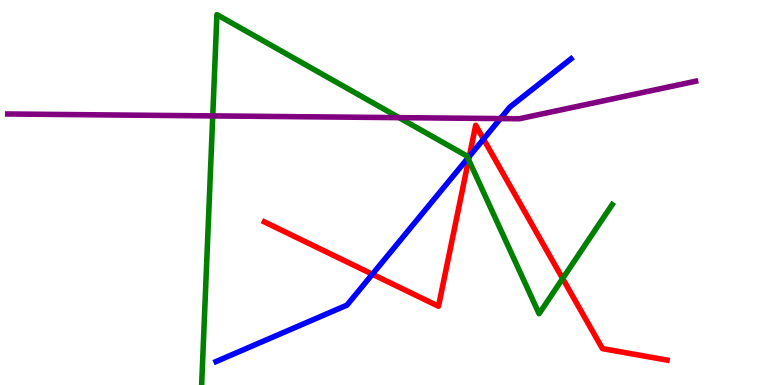[{'lines': ['blue', 'red'], 'intersections': [{'x': 4.81, 'y': 2.88}, {'x': 6.06, 'y': 5.94}, {'x': 6.24, 'y': 6.39}]}, {'lines': ['green', 'red'], 'intersections': [{'x': 6.05, 'y': 5.85}, {'x': 7.26, 'y': 2.77}]}, {'lines': ['purple', 'red'], 'intersections': []}, {'lines': ['blue', 'green'], 'intersections': [{'x': 6.04, 'y': 5.89}]}, {'lines': ['blue', 'purple'], 'intersections': [{'x': 6.46, 'y': 6.92}]}, {'lines': ['green', 'purple'], 'intersections': [{'x': 2.75, 'y': 6.99}, {'x': 5.15, 'y': 6.94}]}]